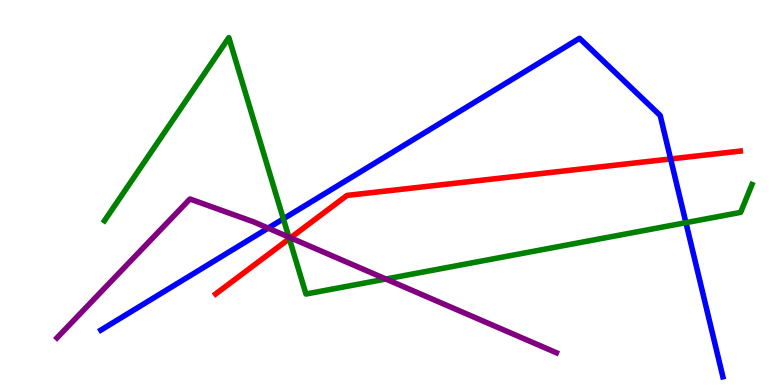[{'lines': ['blue', 'red'], 'intersections': [{'x': 8.65, 'y': 5.87}]}, {'lines': ['green', 'red'], 'intersections': [{'x': 3.73, 'y': 3.8}]}, {'lines': ['purple', 'red'], 'intersections': [{'x': 3.75, 'y': 3.82}]}, {'lines': ['blue', 'green'], 'intersections': [{'x': 3.66, 'y': 4.32}, {'x': 8.85, 'y': 4.22}]}, {'lines': ['blue', 'purple'], 'intersections': [{'x': 3.46, 'y': 4.07}]}, {'lines': ['green', 'purple'], 'intersections': [{'x': 3.73, 'y': 3.84}, {'x': 4.98, 'y': 2.75}]}]